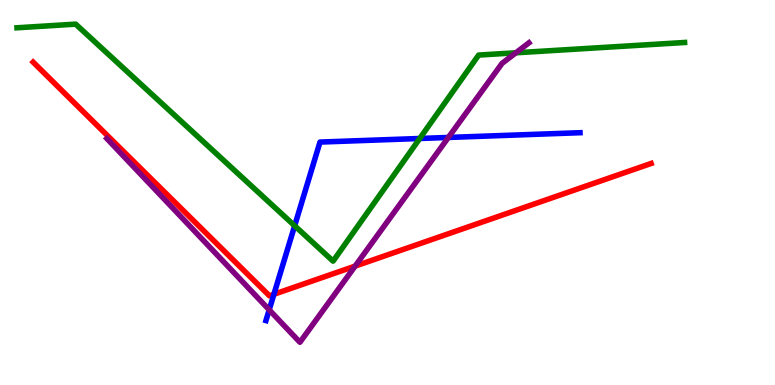[{'lines': ['blue', 'red'], 'intersections': [{'x': 3.53, 'y': 2.36}]}, {'lines': ['green', 'red'], 'intersections': []}, {'lines': ['purple', 'red'], 'intersections': [{'x': 4.58, 'y': 3.09}]}, {'lines': ['blue', 'green'], 'intersections': [{'x': 3.8, 'y': 4.14}, {'x': 5.42, 'y': 6.4}]}, {'lines': ['blue', 'purple'], 'intersections': [{'x': 3.47, 'y': 1.95}, {'x': 5.79, 'y': 6.43}]}, {'lines': ['green', 'purple'], 'intersections': [{'x': 6.66, 'y': 8.63}]}]